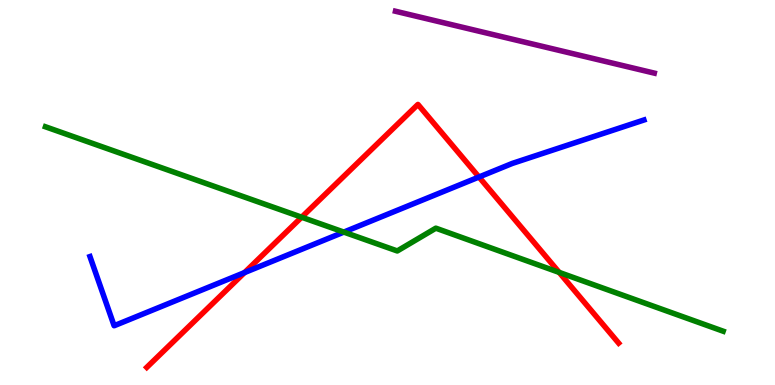[{'lines': ['blue', 'red'], 'intersections': [{'x': 3.16, 'y': 2.92}, {'x': 6.18, 'y': 5.4}]}, {'lines': ['green', 'red'], 'intersections': [{'x': 3.89, 'y': 4.36}, {'x': 7.22, 'y': 2.92}]}, {'lines': ['purple', 'red'], 'intersections': []}, {'lines': ['blue', 'green'], 'intersections': [{'x': 4.44, 'y': 3.97}]}, {'lines': ['blue', 'purple'], 'intersections': []}, {'lines': ['green', 'purple'], 'intersections': []}]